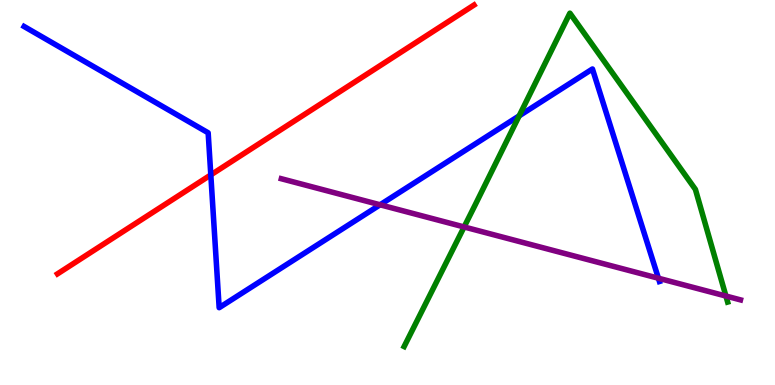[{'lines': ['blue', 'red'], 'intersections': [{'x': 2.72, 'y': 5.46}]}, {'lines': ['green', 'red'], 'intersections': []}, {'lines': ['purple', 'red'], 'intersections': []}, {'lines': ['blue', 'green'], 'intersections': [{'x': 6.7, 'y': 6.99}]}, {'lines': ['blue', 'purple'], 'intersections': [{'x': 4.9, 'y': 4.68}, {'x': 8.5, 'y': 2.77}]}, {'lines': ['green', 'purple'], 'intersections': [{'x': 5.99, 'y': 4.1}, {'x': 9.37, 'y': 2.31}]}]